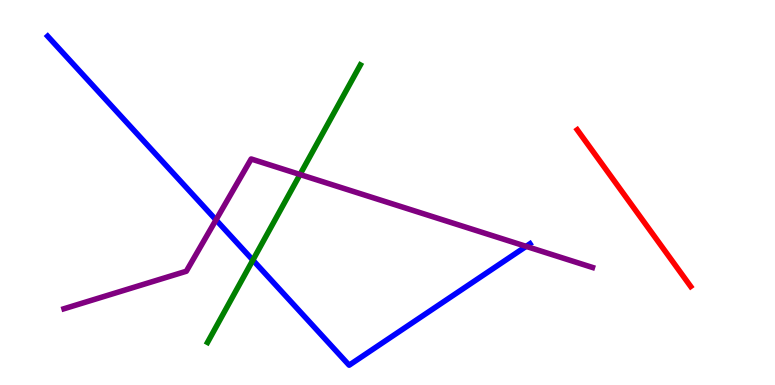[{'lines': ['blue', 'red'], 'intersections': []}, {'lines': ['green', 'red'], 'intersections': []}, {'lines': ['purple', 'red'], 'intersections': []}, {'lines': ['blue', 'green'], 'intersections': [{'x': 3.26, 'y': 3.24}]}, {'lines': ['blue', 'purple'], 'intersections': [{'x': 2.79, 'y': 4.29}, {'x': 6.79, 'y': 3.6}]}, {'lines': ['green', 'purple'], 'intersections': [{'x': 3.87, 'y': 5.47}]}]